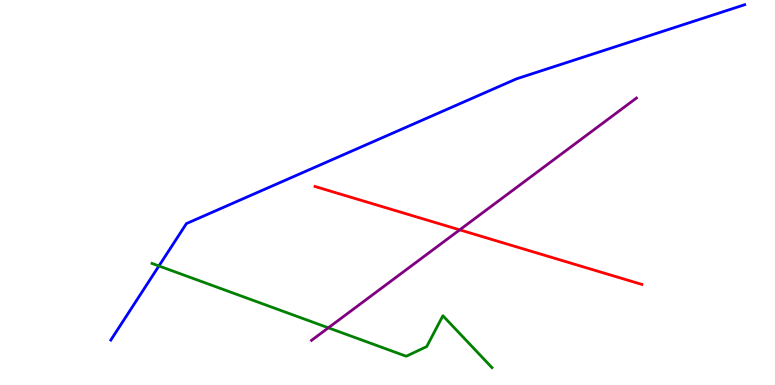[{'lines': ['blue', 'red'], 'intersections': []}, {'lines': ['green', 'red'], 'intersections': []}, {'lines': ['purple', 'red'], 'intersections': [{'x': 5.93, 'y': 4.03}]}, {'lines': ['blue', 'green'], 'intersections': [{'x': 2.05, 'y': 3.09}]}, {'lines': ['blue', 'purple'], 'intersections': []}, {'lines': ['green', 'purple'], 'intersections': [{'x': 4.24, 'y': 1.49}]}]